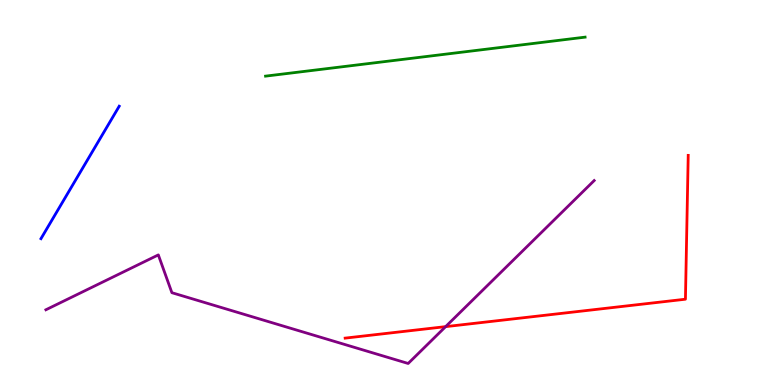[{'lines': ['blue', 'red'], 'intersections': []}, {'lines': ['green', 'red'], 'intersections': []}, {'lines': ['purple', 'red'], 'intersections': [{'x': 5.75, 'y': 1.52}]}, {'lines': ['blue', 'green'], 'intersections': []}, {'lines': ['blue', 'purple'], 'intersections': []}, {'lines': ['green', 'purple'], 'intersections': []}]